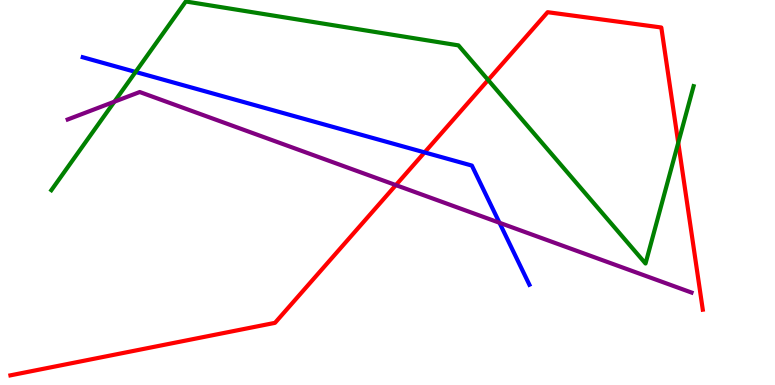[{'lines': ['blue', 'red'], 'intersections': [{'x': 5.48, 'y': 6.04}]}, {'lines': ['green', 'red'], 'intersections': [{'x': 6.3, 'y': 7.92}, {'x': 8.75, 'y': 6.29}]}, {'lines': ['purple', 'red'], 'intersections': [{'x': 5.11, 'y': 5.19}]}, {'lines': ['blue', 'green'], 'intersections': [{'x': 1.75, 'y': 8.13}]}, {'lines': ['blue', 'purple'], 'intersections': [{'x': 6.44, 'y': 4.21}]}, {'lines': ['green', 'purple'], 'intersections': [{'x': 1.48, 'y': 7.36}]}]